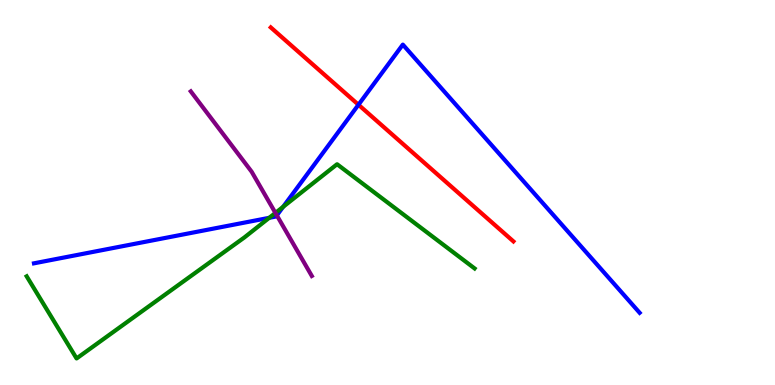[{'lines': ['blue', 'red'], 'intersections': [{'x': 4.63, 'y': 7.28}]}, {'lines': ['green', 'red'], 'intersections': []}, {'lines': ['purple', 'red'], 'intersections': []}, {'lines': ['blue', 'green'], 'intersections': [{'x': 3.47, 'y': 4.34}, {'x': 3.65, 'y': 4.63}]}, {'lines': ['blue', 'purple'], 'intersections': [{'x': 3.57, 'y': 4.41}]}, {'lines': ['green', 'purple'], 'intersections': [{'x': 3.55, 'y': 4.47}]}]